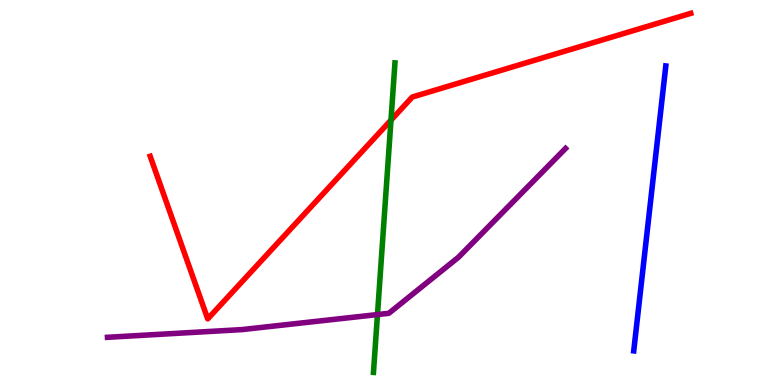[{'lines': ['blue', 'red'], 'intersections': []}, {'lines': ['green', 'red'], 'intersections': [{'x': 5.04, 'y': 6.88}]}, {'lines': ['purple', 'red'], 'intersections': []}, {'lines': ['blue', 'green'], 'intersections': []}, {'lines': ['blue', 'purple'], 'intersections': []}, {'lines': ['green', 'purple'], 'intersections': [{'x': 4.87, 'y': 1.83}]}]